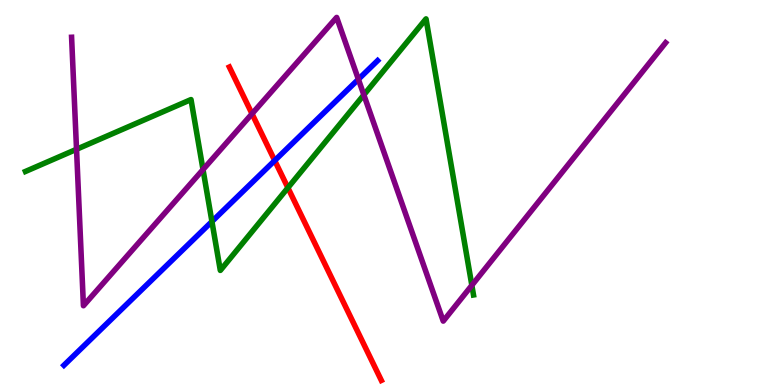[{'lines': ['blue', 'red'], 'intersections': [{'x': 3.54, 'y': 5.83}]}, {'lines': ['green', 'red'], 'intersections': [{'x': 3.71, 'y': 5.12}]}, {'lines': ['purple', 'red'], 'intersections': [{'x': 3.25, 'y': 7.04}]}, {'lines': ['blue', 'green'], 'intersections': [{'x': 2.73, 'y': 4.25}]}, {'lines': ['blue', 'purple'], 'intersections': [{'x': 4.62, 'y': 7.94}]}, {'lines': ['green', 'purple'], 'intersections': [{'x': 0.987, 'y': 6.12}, {'x': 2.62, 'y': 5.6}, {'x': 4.69, 'y': 7.54}, {'x': 6.09, 'y': 2.59}]}]